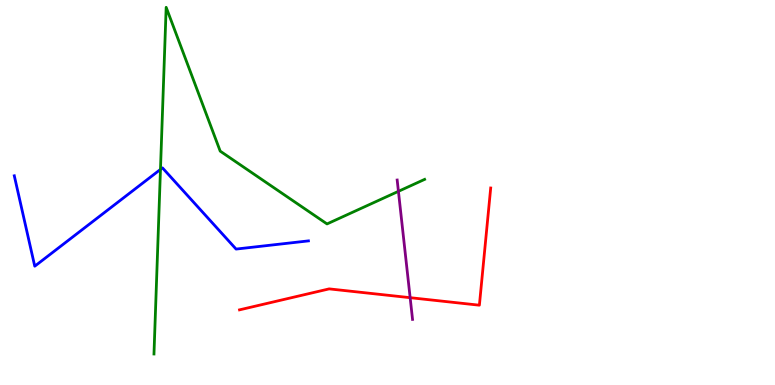[{'lines': ['blue', 'red'], 'intersections': []}, {'lines': ['green', 'red'], 'intersections': []}, {'lines': ['purple', 'red'], 'intersections': [{'x': 5.29, 'y': 2.27}]}, {'lines': ['blue', 'green'], 'intersections': [{'x': 2.07, 'y': 5.6}]}, {'lines': ['blue', 'purple'], 'intersections': []}, {'lines': ['green', 'purple'], 'intersections': [{'x': 5.14, 'y': 5.03}]}]